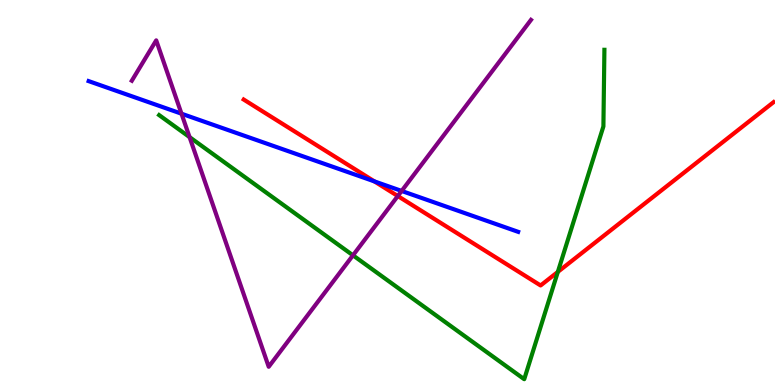[{'lines': ['blue', 'red'], 'intersections': [{'x': 4.83, 'y': 5.29}]}, {'lines': ['green', 'red'], 'intersections': [{'x': 7.2, 'y': 2.94}]}, {'lines': ['purple', 'red'], 'intersections': [{'x': 5.13, 'y': 4.91}]}, {'lines': ['blue', 'green'], 'intersections': []}, {'lines': ['blue', 'purple'], 'intersections': [{'x': 2.34, 'y': 7.05}, {'x': 5.18, 'y': 5.04}]}, {'lines': ['green', 'purple'], 'intersections': [{'x': 2.45, 'y': 6.44}, {'x': 4.55, 'y': 3.37}]}]